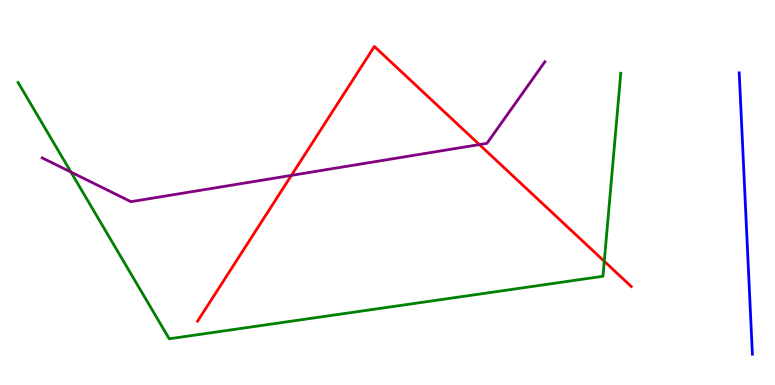[{'lines': ['blue', 'red'], 'intersections': []}, {'lines': ['green', 'red'], 'intersections': [{'x': 7.8, 'y': 3.21}]}, {'lines': ['purple', 'red'], 'intersections': [{'x': 3.76, 'y': 5.44}, {'x': 6.19, 'y': 6.24}]}, {'lines': ['blue', 'green'], 'intersections': []}, {'lines': ['blue', 'purple'], 'intersections': []}, {'lines': ['green', 'purple'], 'intersections': [{'x': 0.915, 'y': 5.53}]}]